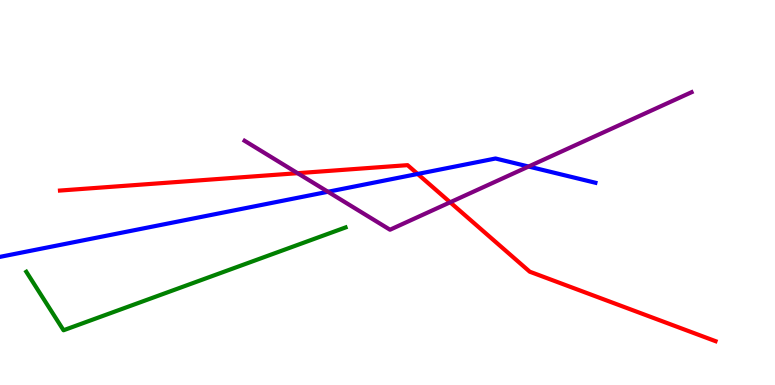[{'lines': ['blue', 'red'], 'intersections': [{'x': 5.39, 'y': 5.48}]}, {'lines': ['green', 'red'], 'intersections': []}, {'lines': ['purple', 'red'], 'intersections': [{'x': 3.84, 'y': 5.5}, {'x': 5.81, 'y': 4.75}]}, {'lines': ['blue', 'green'], 'intersections': []}, {'lines': ['blue', 'purple'], 'intersections': [{'x': 4.23, 'y': 5.02}, {'x': 6.82, 'y': 5.67}]}, {'lines': ['green', 'purple'], 'intersections': []}]